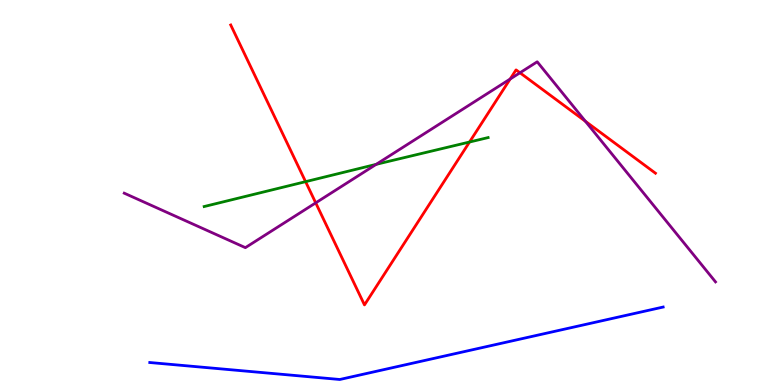[{'lines': ['blue', 'red'], 'intersections': []}, {'lines': ['green', 'red'], 'intersections': [{'x': 3.94, 'y': 5.28}, {'x': 6.06, 'y': 6.31}]}, {'lines': ['purple', 'red'], 'intersections': [{'x': 4.07, 'y': 4.73}, {'x': 6.58, 'y': 7.95}, {'x': 6.71, 'y': 8.11}, {'x': 7.55, 'y': 6.85}]}, {'lines': ['blue', 'green'], 'intersections': []}, {'lines': ['blue', 'purple'], 'intersections': []}, {'lines': ['green', 'purple'], 'intersections': [{'x': 4.85, 'y': 5.73}]}]